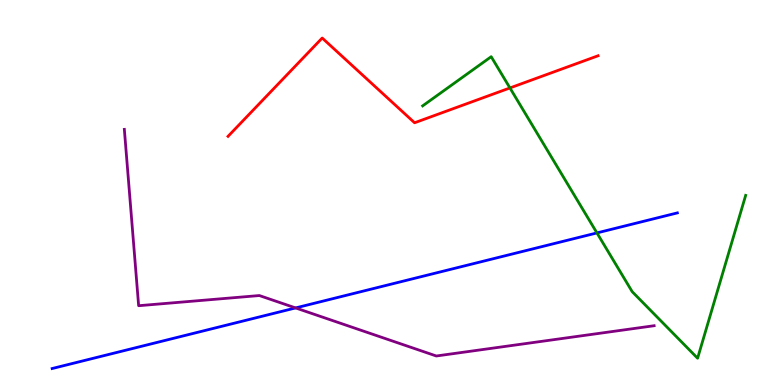[{'lines': ['blue', 'red'], 'intersections': []}, {'lines': ['green', 'red'], 'intersections': [{'x': 6.58, 'y': 7.72}]}, {'lines': ['purple', 'red'], 'intersections': []}, {'lines': ['blue', 'green'], 'intersections': [{'x': 7.7, 'y': 3.95}]}, {'lines': ['blue', 'purple'], 'intersections': [{'x': 3.81, 'y': 2.0}]}, {'lines': ['green', 'purple'], 'intersections': []}]